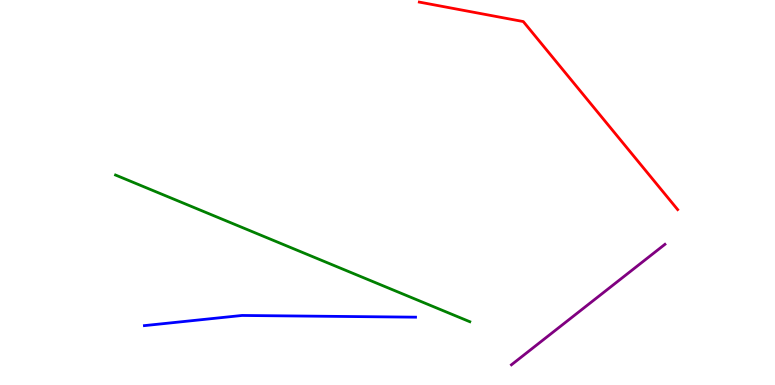[{'lines': ['blue', 'red'], 'intersections': []}, {'lines': ['green', 'red'], 'intersections': []}, {'lines': ['purple', 'red'], 'intersections': []}, {'lines': ['blue', 'green'], 'intersections': []}, {'lines': ['blue', 'purple'], 'intersections': []}, {'lines': ['green', 'purple'], 'intersections': []}]